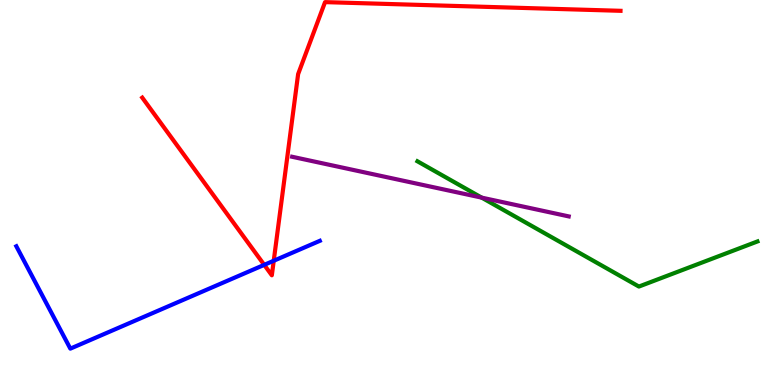[{'lines': ['blue', 'red'], 'intersections': [{'x': 3.41, 'y': 3.12}, {'x': 3.53, 'y': 3.23}]}, {'lines': ['green', 'red'], 'intersections': []}, {'lines': ['purple', 'red'], 'intersections': []}, {'lines': ['blue', 'green'], 'intersections': []}, {'lines': ['blue', 'purple'], 'intersections': []}, {'lines': ['green', 'purple'], 'intersections': [{'x': 6.22, 'y': 4.87}]}]